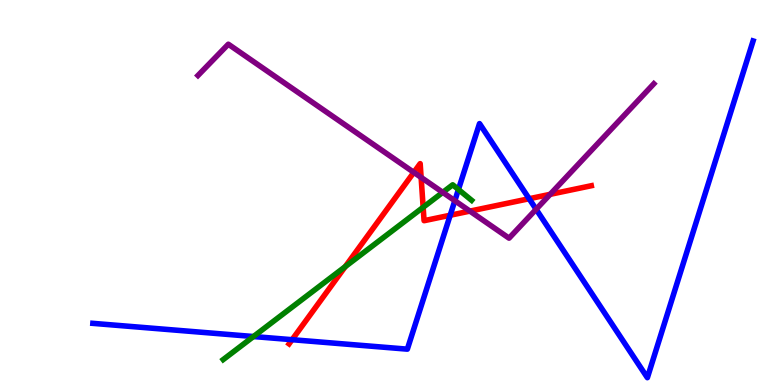[{'lines': ['blue', 'red'], 'intersections': [{'x': 3.77, 'y': 1.18}, {'x': 5.81, 'y': 4.41}, {'x': 6.83, 'y': 4.84}]}, {'lines': ['green', 'red'], 'intersections': [{'x': 4.45, 'y': 3.07}, {'x': 5.46, 'y': 4.62}]}, {'lines': ['purple', 'red'], 'intersections': [{'x': 5.34, 'y': 5.52}, {'x': 5.43, 'y': 5.39}, {'x': 6.06, 'y': 4.52}, {'x': 7.1, 'y': 4.95}]}, {'lines': ['blue', 'green'], 'intersections': [{'x': 3.27, 'y': 1.26}, {'x': 5.92, 'y': 5.08}]}, {'lines': ['blue', 'purple'], 'intersections': [{'x': 5.87, 'y': 4.79}, {'x': 6.92, 'y': 4.56}]}, {'lines': ['green', 'purple'], 'intersections': [{'x': 5.71, 'y': 5.0}]}]